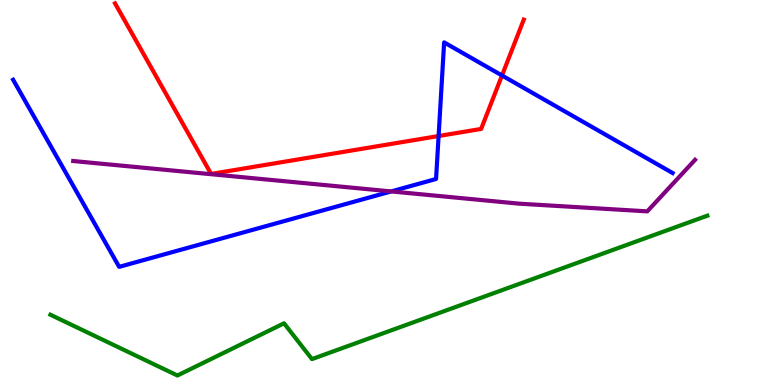[{'lines': ['blue', 'red'], 'intersections': [{'x': 5.66, 'y': 6.47}, {'x': 6.48, 'y': 8.04}]}, {'lines': ['green', 'red'], 'intersections': []}, {'lines': ['purple', 'red'], 'intersections': []}, {'lines': ['blue', 'green'], 'intersections': []}, {'lines': ['blue', 'purple'], 'intersections': [{'x': 5.05, 'y': 5.03}]}, {'lines': ['green', 'purple'], 'intersections': []}]